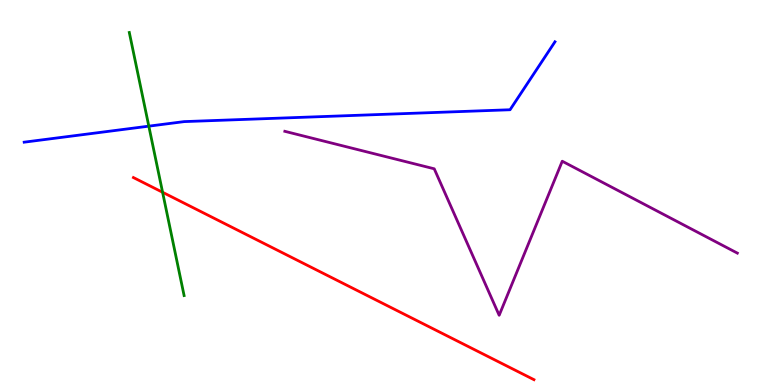[{'lines': ['blue', 'red'], 'intersections': []}, {'lines': ['green', 'red'], 'intersections': [{'x': 2.1, 'y': 5.01}]}, {'lines': ['purple', 'red'], 'intersections': []}, {'lines': ['blue', 'green'], 'intersections': [{'x': 1.92, 'y': 6.72}]}, {'lines': ['blue', 'purple'], 'intersections': []}, {'lines': ['green', 'purple'], 'intersections': []}]